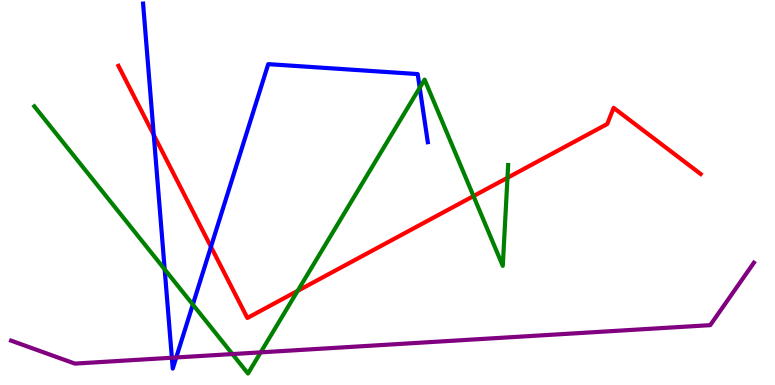[{'lines': ['blue', 'red'], 'intersections': [{'x': 1.98, 'y': 6.5}, {'x': 2.72, 'y': 3.59}]}, {'lines': ['green', 'red'], 'intersections': [{'x': 3.84, 'y': 2.44}, {'x': 6.11, 'y': 4.91}, {'x': 6.55, 'y': 5.38}]}, {'lines': ['purple', 'red'], 'intersections': []}, {'lines': ['blue', 'green'], 'intersections': [{'x': 2.12, 'y': 3.0}, {'x': 2.49, 'y': 2.09}, {'x': 5.42, 'y': 7.72}]}, {'lines': ['blue', 'purple'], 'intersections': [{'x': 2.22, 'y': 0.708}, {'x': 2.27, 'y': 0.715}]}, {'lines': ['green', 'purple'], 'intersections': [{'x': 3.0, 'y': 0.803}, {'x': 3.36, 'y': 0.848}]}]